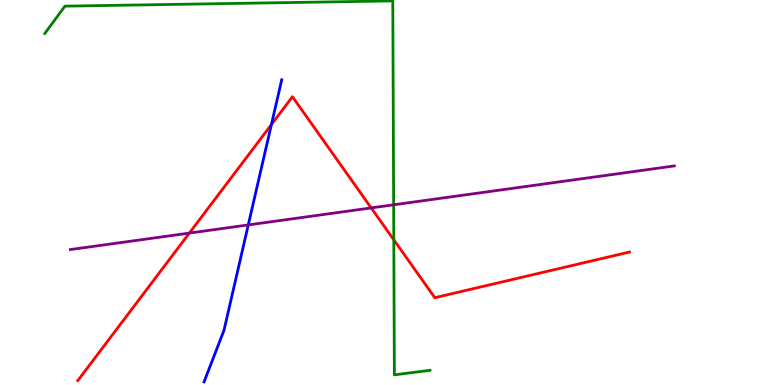[{'lines': ['blue', 'red'], 'intersections': [{'x': 3.5, 'y': 6.76}]}, {'lines': ['green', 'red'], 'intersections': [{'x': 5.08, 'y': 3.77}]}, {'lines': ['purple', 'red'], 'intersections': [{'x': 2.44, 'y': 3.95}, {'x': 4.79, 'y': 4.6}]}, {'lines': ['blue', 'green'], 'intersections': []}, {'lines': ['blue', 'purple'], 'intersections': [{'x': 3.2, 'y': 4.16}]}, {'lines': ['green', 'purple'], 'intersections': [{'x': 5.08, 'y': 4.68}]}]